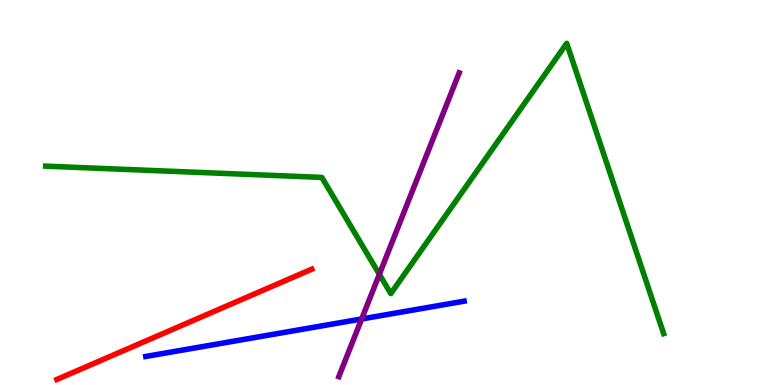[{'lines': ['blue', 'red'], 'intersections': []}, {'lines': ['green', 'red'], 'intersections': []}, {'lines': ['purple', 'red'], 'intersections': []}, {'lines': ['blue', 'green'], 'intersections': []}, {'lines': ['blue', 'purple'], 'intersections': [{'x': 4.67, 'y': 1.72}]}, {'lines': ['green', 'purple'], 'intersections': [{'x': 4.89, 'y': 2.87}]}]